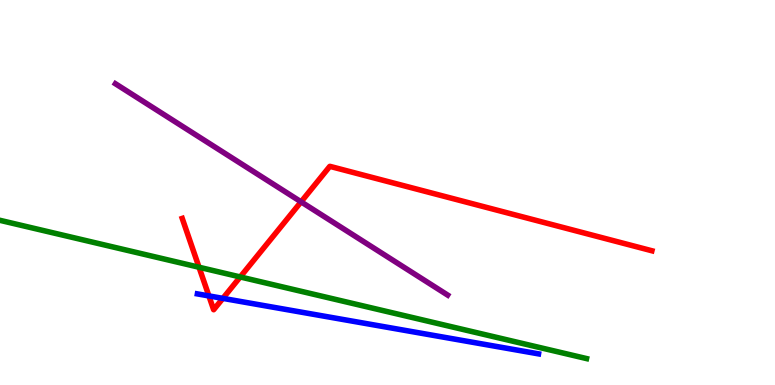[{'lines': ['blue', 'red'], 'intersections': [{'x': 2.7, 'y': 2.31}, {'x': 2.88, 'y': 2.25}]}, {'lines': ['green', 'red'], 'intersections': [{'x': 2.57, 'y': 3.06}, {'x': 3.1, 'y': 2.81}]}, {'lines': ['purple', 'red'], 'intersections': [{'x': 3.88, 'y': 4.76}]}, {'lines': ['blue', 'green'], 'intersections': []}, {'lines': ['blue', 'purple'], 'intersections': []}, {'lines': ['green', 'purple'], 'intersections': []}]